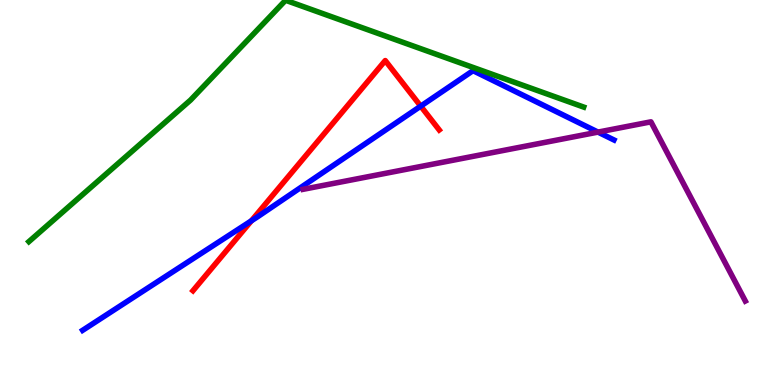[{'lines': ['blue', 'red'], 'intersections': [{'x': 3.24, 'y': 4.26}, {'x': 5.43, 'y': 7.24}]}, {'lines': ['green', 'red'], 'intersections': []}, {'lines': ['purple', 'red'], 'intersections': []}, {'lines': ['blue', 'green'], 'intersections': []}, {'lines': ['blue', 'purple'], 'intersections': [{'x': 7.72, 'y': 6.57}]}, {'lines': ['green', 'purple'], 'intersections': []}]